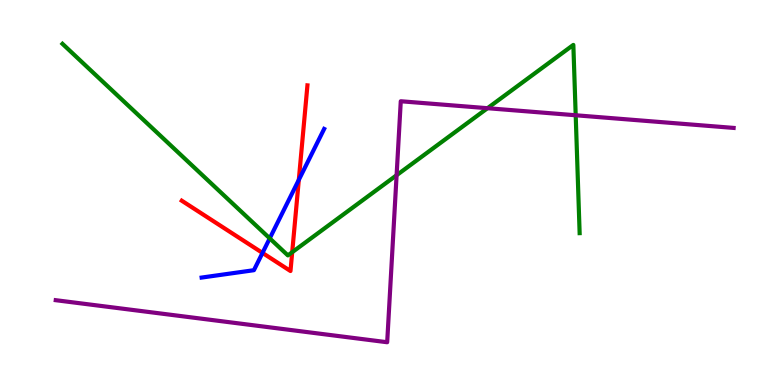[{'lines': ['blue', 'red'], 'intersections': [{'x': 3.39, 'y': 3.43}, {'x': 3.86, 'y': 5.33}]}, {'lines': ['green', 'red'], 'intersections': [{'x': 3.77, 'y': 3.45}]}, {'lines': ['purple', 'red'], 'intersections': []}, {'lines': ['blue', 'green'], 'intersections': [{'x': 3.48, 'y': 3.81}]}, {'lines': ['blue', 'purple'], 'intersections': []}, {'lines': ['green', 'purple'], 'intersections': [{'x': 5.12, 'y': 5.45}, {'x': 6.29, 'y': 7.19}, {'x': 7.43, 'y': 7.01}]}]